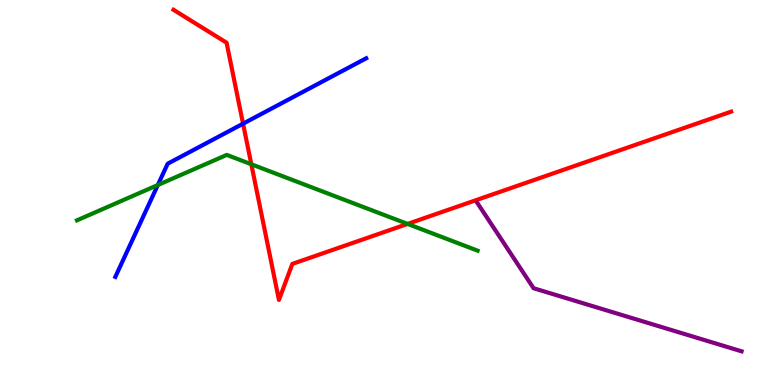[{'lines': ['blue', 'red'], 'intersections': [{'x': 3.14, 'y': 6.79}]}, {'lines': ['green', 'red'], 'intersections': [{'x': 3.24, 'y': 5.73}, {'x': 5.26, 'y': 4.18}]}, {'lines': ['purple', 'red'], 'intersections': []}, {'lines': ['blue', 'green'], 'intersections': [{'x': 2.04, 'y': 5.19}]}, {'lines': ['blue', 'purple'], 'intersections': []}, {'lines': ['green', 'purple'], 'intersections': []}]